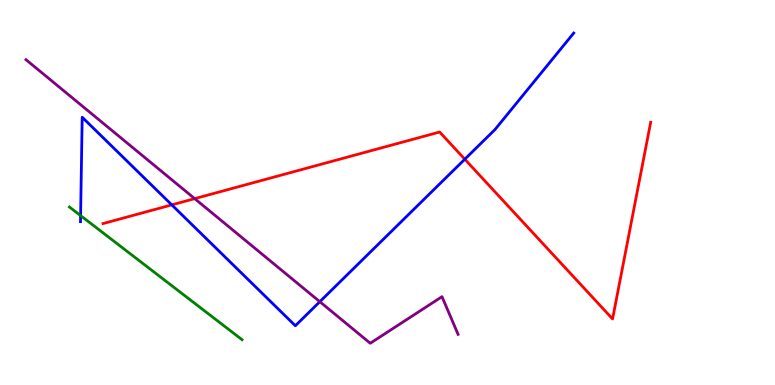[{'lines': ['blue', 'red'], 'intersections': [{'x': 2.22, 'y': 4.68}, {'x': 6.0, 'y': 5.86}]}, {'lines': ['green', 'red'], 'intersections': []}, {'lines': ['purple', 'red'], 'intersections': [{'x': 2.51, 'y': 4.84}]}, {'lines': ['blue', 'green'], 'intersections': [{'x': 1.04, 'y': 4.4}]}, {'lines': ['blue', 'purple'], 'intersections': [{'x': 4.13, 'y': 2.16}]}, {'lines': ['green', 'purple'], 'intersections': []}]